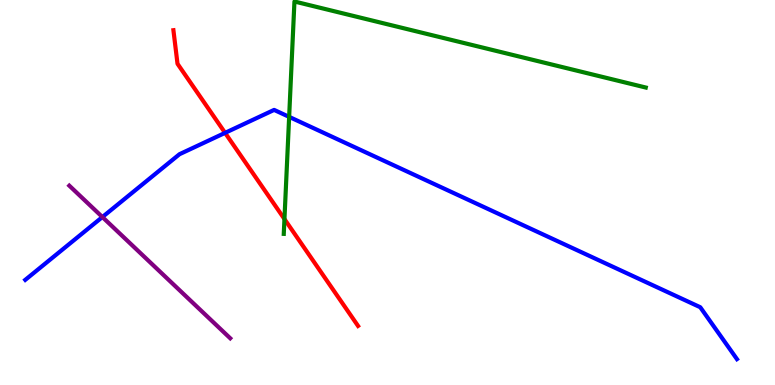[{'lines': ['blue', 'red'], 'intersections': [{'x': 2.9, 'y': 6.55}]}, {'lines': ['green', 'red'], 'intersections': [{'x': 3.67, 'y': 4.31}]}, {'lines': ['purple', 'red'], 'intersections': []}, {'lines': ['blue', 'green'], 'intersections': [{'x': 3.73, 'y': 6.96}]}, {'lines': ['blue', 'purple'], 'intersections': [{'x': 1.32, 'y': 4.36}]}, {'lines': ['green', 'purple'], 'intersections': []}]